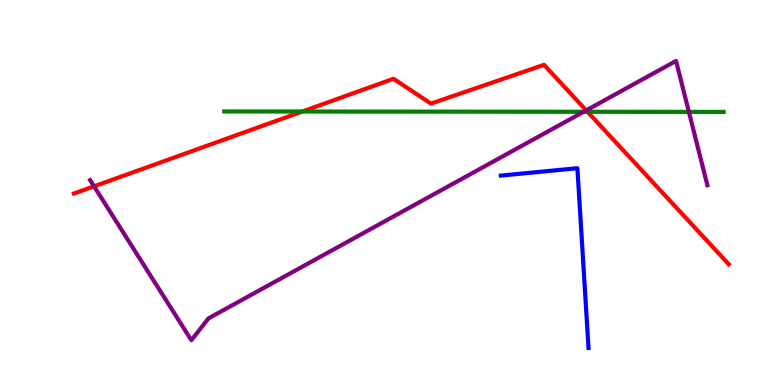[{'lines': ['blue', 'red'], 'intersections': []}, {'lines': ['green', 'red'], 'intersections': [{'x': 3.9, 'y': 7.1}, {'x': 7.58, 'y': 7.1}]}, {'lines': ['purple', 'red'], 'intersections': [{'x': 1.21, 'y': 5.16}, {'x': 7.56, 'y': 7.13}]}, {'lines': ['blue', 'green'], 'intersections': []}, {'lines': ['blue', 'purple'], 'intersections': []}, {'lines': ['green', 'purple'], 'intersections': [{'x': 7.53, 'y': 7.1}, {'x': 8.89, 'y': 7.09}]}]